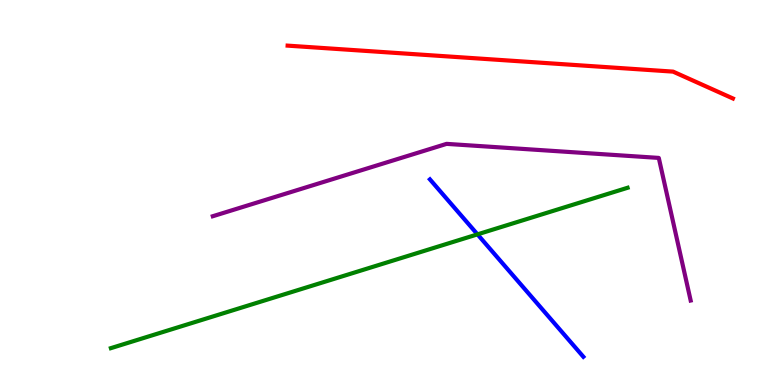[{'lines': ['blue', 'red'], 'intersections': []}, {'lines': ['green', 'red'], 'intersections': []}, {'lines': ['purple', 'red'], 'intersections': []}, {'lines': ['blue', 'green'], 'intersections': [{'x': 6.16, 'y': 3.91}]}, {'lines': ['blue', 'purple'], 'intersections': []}, {'lines': ['green', 'purple'], 'intersections': []}]